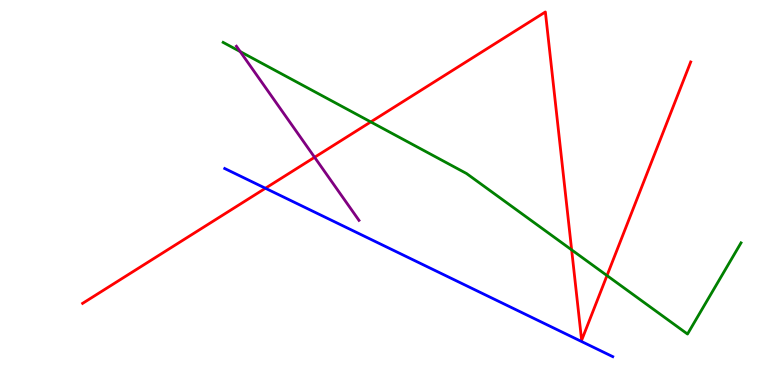[{'lines': ['blue', 'red'], 'intersections': [{'x': 3.42, 'y': 5.11}]}, {'lines': ['green', 'red'], 'intersections': [{'x': 4.78, 'y': 6.83}, {'x': 7.38, 'y': 3.51}, {'x': 7.83, 'y': 2.84}]}, {'lines': ['purple', 'red'], 'intersections': [{'x': 4.06, 'y': 5.91}]}, {'lines': ['blue', 'green'], 'intersections': []}, {'lines': ['blue', 'purple'], 'intersections': []}, {'lines': ['green', 'purple'], 'intersections': [{'x': 3.1, 'y': 8.66}]}]